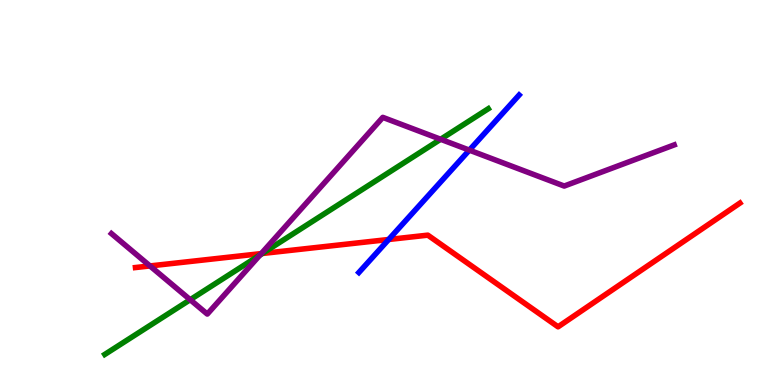[{'lines': ['blue', 'red'], 'intersections': [{'x': 5.02, 'y': 3.78}]}, {'lines': ['green', 'red'], 'intersections': [{'x': 3.39, 'y': 3.42}]}, {'lines': ['purple', 'red'], 'intersections': [{'x': 1.94, 'y': 3.09}, {'x': 3.37, 'y': 3.41}]}, {'lines': ['blue', 'green'], 'intersections': []}, {'lines': ['blue', 'purple'], 'intersections': [{'x': 6.06, 'y': 6.1}]}, {'lines': ['green', 'purple'], 'intersections': [{'x': 2.45, 'y': 2.22}, {'x': 3.36, 'y': 3.38}, {'x': 5.69, 'y': 6.38}]}]